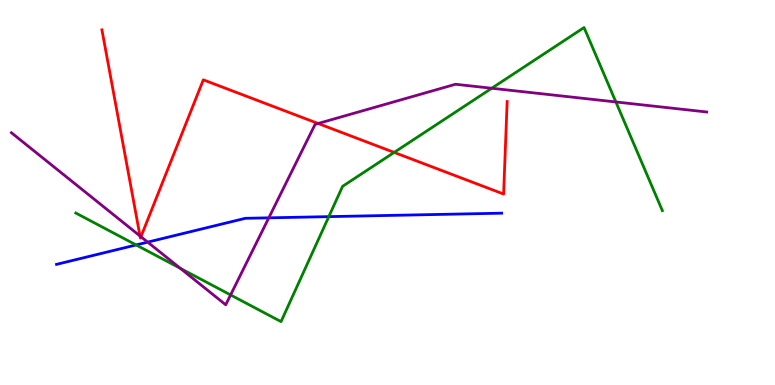[{'lines': ['blue', 'red'], 'intersections': []}, {'lines': ['green', 'red'], 'intersections': [{'x': 5.09, 'y': 6.04}]}, {'lines': ['purple', 'red'], 'intersections': [{'x': 1.81, 'y': 3.87}, {'x': 1.82, 'y': 3.85}, {'x': 4.1, 'y': 6.79}]}, {'lines': ['blue', 'green'], 'intersections': [{'x': 1.76, 'y': 3.64}, {'x': 4.24, 'y': 4.37}]}, {'lines': ['blue', 'purple'], 'intersections': [{'x': 1.91, 'y': 3.71}, {'x': 3.47, 'y': 4.34}]}, {'lines': ['green', 'purple'], 'intersections': [{'x': 2.33, 'y': 3.03}, {'x': 2.98, 'y': 2.34}, {'x': 6.34, 'y': 7.71}, {'x': 7.95, 'y': 7.35}]}]